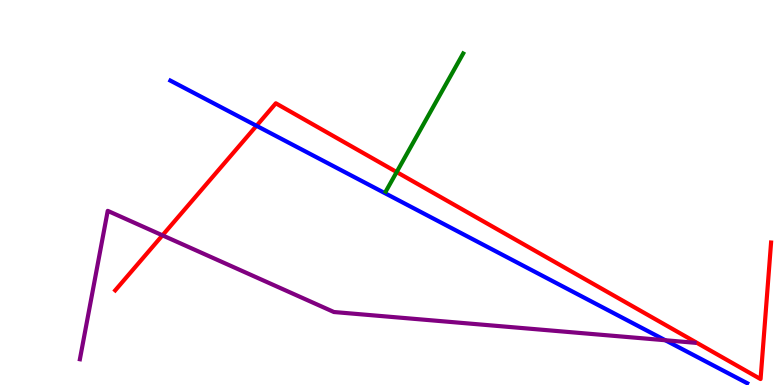[{'lines': ['blue', 'red'], 'intersections': [{'x': 3.31, 'y': 6.73}]}, {'lines': ['green', 'red'], 'intersections': [{'x': 5.12, 'y': 5.53}]}, {'lines': ['purple', 'red'], 'intersections': [{'x': 2.1, 'y': 3.89}]}, {'lines': ['blue', 'green'], 'intersections': []}, {'lines': ['blue', 'purple'], 'intersections': [{'x': 8.58, 'y': 1.16}]}, {'lines': ['green', 'purple'], 'intersections': []}]